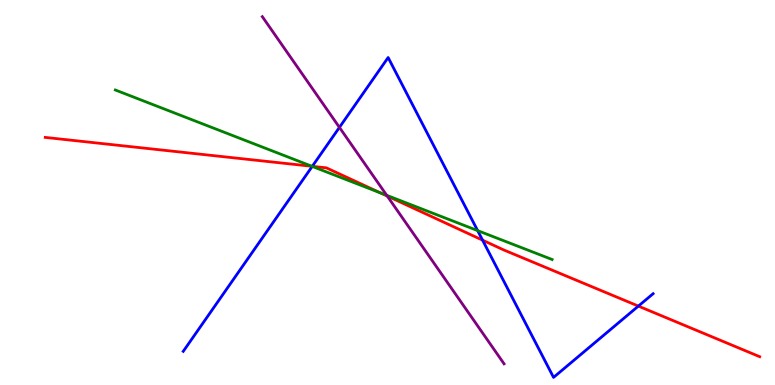[{'lines': ['blue', 'red'], 'intersections': [{'x': 4.03, 'y': 5.68}, {'x': 6.23, 'y': 3.76}, {'x': 8.24, 'y': 2.05}]}, {'lines': ['green', 'red'], 'intersections': [{'x': 4.02, 'y': 5.68}, {'x': 4.91, 'y': 4.99}]}, {'lines': ['purple', 'red'], 'intersections': [{'x': 5.0, 'y': 4.91}]}, {'lines': ['blue', 'green'], 'intersections': [{'x': 4.03, 'y': 5.68}, {'x': 6.16, 'y': 4.01}]}, {'lines': ['blue', 'purple'], 'intersections': [{'x': 4.38, 'y': 6.69}]}, {'lines': ['green', 'purple'], 'intersections': [{'x': 4.99, 'y': 4.93}]}]